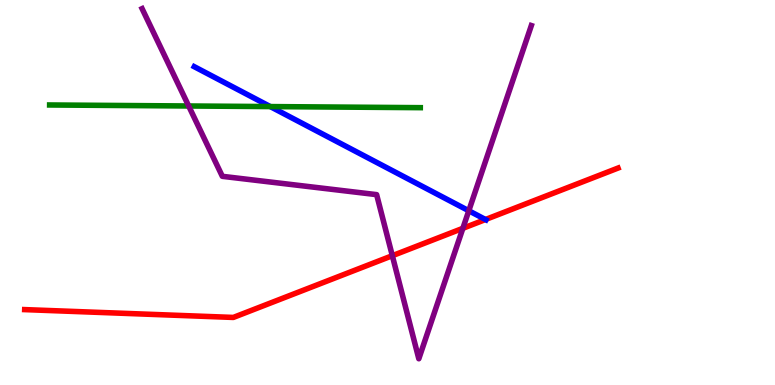[{'lines': ['blue', 'red'], 'intersections': [{'x': 6.26, 'y': 4.3}]}, {'lines': ['green', 'red'], 'intersections': []}, {'lines': ['purple', 'red'], 'intersections': [{'x': 5.06, 'y': 3.36}, {'x': 5.97, 'y': 4.07}]}, {'lines': ['blue', 'green'], 'intersections': [{'x': 3.49, 'y': 7.23}]}, {'lines': ['blue', 'purple'], 'intersections': [{'x': 6.05, 'y': 4.53}]}, {'lines': ['green', 'purple'], 'intersections': [{'x': 2.43, 'y': 7.25}]}]